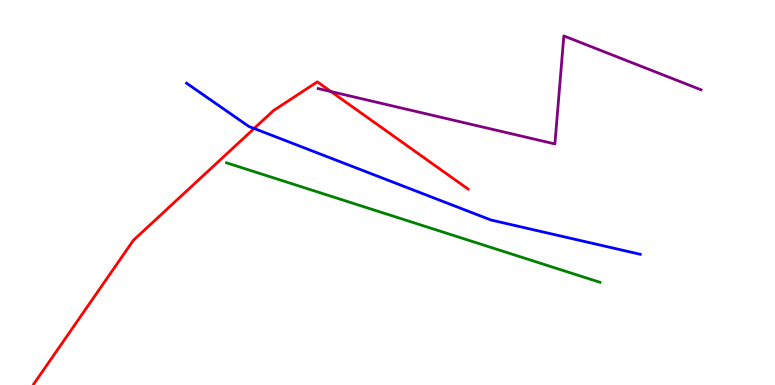[{'lines': ['blue', 'red'], 'intersections': [{'x': 3.28, 'y': 6.66}]}, {'lines': ['green', 'red'], 'intersections': []}, {'lines': ['purple', 'red'], 'intersections': [{'x': 4.27, 'y': 7.62}]}, {'lines': ['blue', 'green'], 'intersections': []}, {'lines': ['blue', 'purple'], 'intersections': []}, {'lines': ['green', 'purple'], 'intersections': []}]